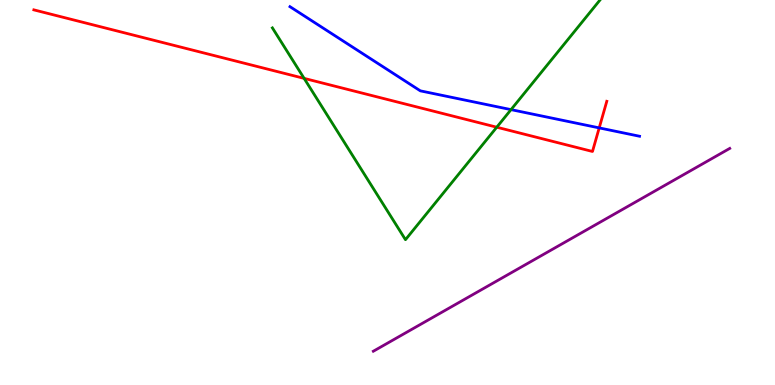[{'lines': ['blue', 'red'], 'intersections': [{'x': 7.73, 'y': 6.68}]}, {'lines': ['green', 'red'], 'intersections': [{'x': 3.92, 'y': 7.96}, {'x': 6.41, 'y': 6.7}]}, {'lines': ['purple', 'red'], 'intersections': []}, {'lines': ['blue', 'green'], 'intersections': [{'x': 6.59, 'y': 7.15}]}, {'lines': ['blue', 'purple'], 'intersections': []}, {'lines': ['green', 'purple'], 'intersections': []}]